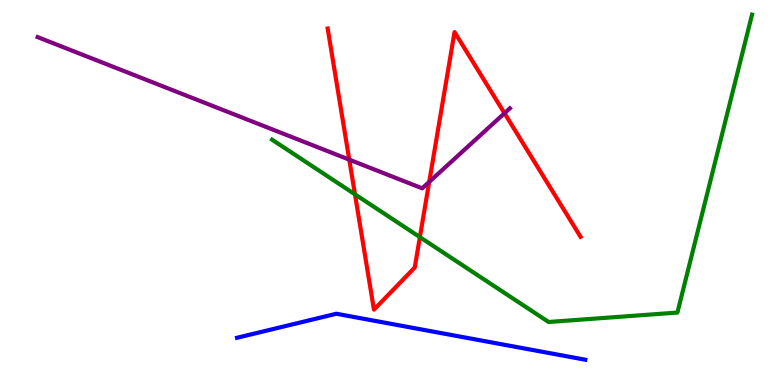[{'lines': ['blue', 'red'], 'intersections': []}, {'lines': ['green', 'red'], 'intersections': [{'x': 4.58, 'y': 4.95}, {'x': 5.42, 'y': 3.84}]}, {'lines': ['purple', 'red'], 'intersections': [{'x': 4.51, 'y': 5.85}, {'x': 5.54, 'y': 5.28}, {'x': 6.51, 'y': 7.06}]}, {'lines': ['blue', 'green'], 'intersections': []}, {'lines': ['blue', 'purple'], 'intersections': []}, {'lines': ['green', 'purple'], 'intersections': []}]